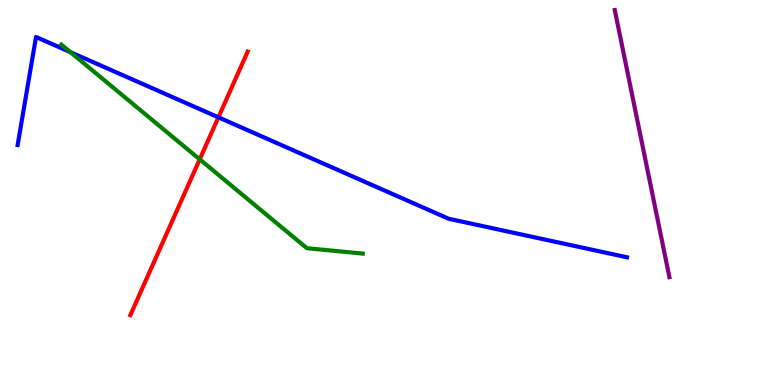[{'lines': ['blue', 'red'], 'intersections': [{'x': 2.82, 'y': 6.95}]}, {'lines': ['green', 'red'], 'intersections': [{'x': 2.58, 'y': 5.86}]}, {'lines': ['purple', 'red'], 'intersections': []}, {'lines': ['blue', 'green'], 'intersections': [{'x': 0.908, 'y': 8.65}]}, {'lines': ['blue', 'purple'], 'intersections': []}, {'lines': ['green', 'purple'], 'intersections': []}]